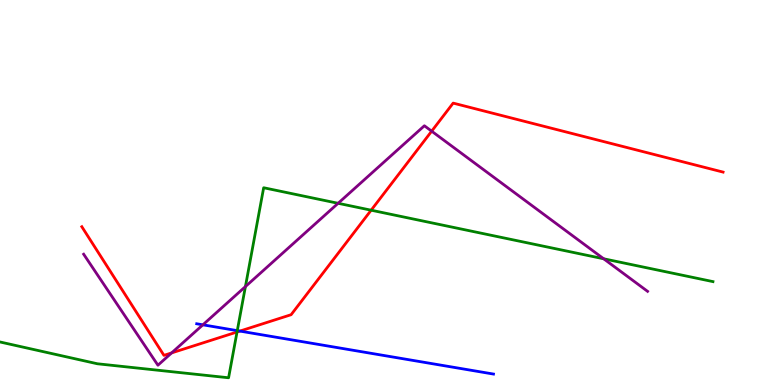[{'lines': ['blue', 'red'], 'intersections': [{'x': 3.1, 'y': 1.4}]}, {'lines': ['green', 'red'], 'intersections': [{'x': 3.06, 'y': 1.38}, {'x': 4.79, 'y': 4.54}]}, {'lines': ['purple', 'red'], 'intersections': [{'x': 2.21, 'y': 0.834}, {'x': 5.57, 'y': 6.59}]}, {'lines': ['blue', 'green'], 'intersections': [{'x': 3.06, 'y': 1.41}]}, {'lines': ['blue', 'purple'], 'intersections': [{'x': 2.62, 'y': 1.56}]}, {'lines': ['green', 'purple'], 'intersections': [{'x': 3.17, 'y': 2.56}, {'x': 4.36, 'y': 4.72}, {'x': 7.79, 'y': 3.28}]}]